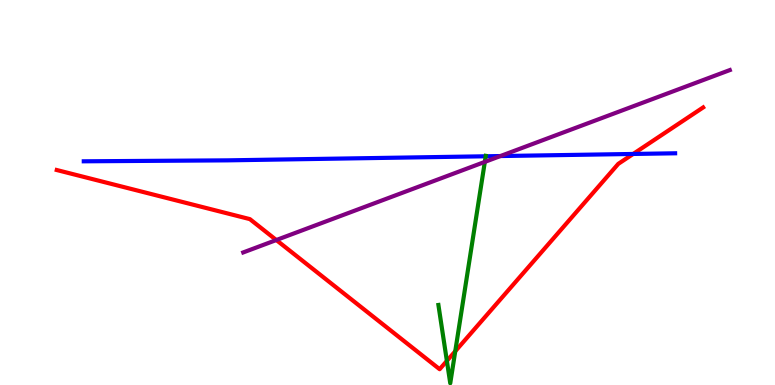[{'lines': ['blue', 'red'], 'intersections': [{'x': 8.17, 'y': 6.0}]}, {'lines': ['green', 'red'], 'intersections': [{'x': 5.77, 'y': 0.626}, {'x': 5.87, 'y': 0.876}]}, {'lines': ['purple', 'red'], 'intersections': [{'x': 3.57, 'y': 3.77}]}, {'lines': ['blue', 'green'], 'intersections': [{'x': 6.27, 'y': 5.94}]}, {'lines': ['blue', 'purple'], 'intersections': [{'x': 6.46, 'y': 5.95}]}, {'lines': ['green', 'purple'], 'intersections': [{'x': 6.26, 'y': 5.8}]}]